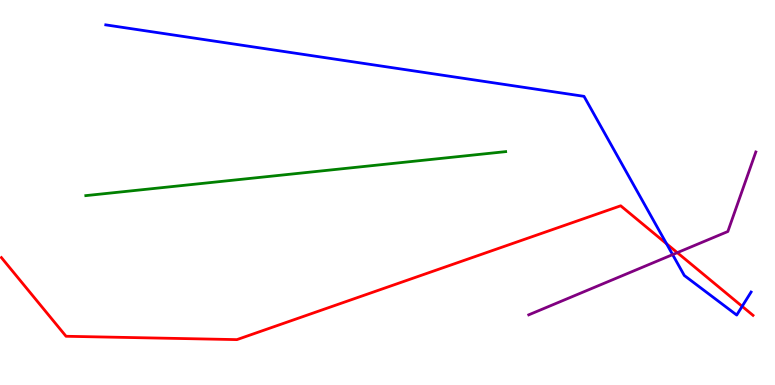[{'lines': ['blue', 'red'], 'intersections': [{'x': 8.6, 'y': 3.67}, {'x': 9.58, 'y': 2.04}]}, {'lines': ['green', 'red'], 'intersections': []}, {'lines': ['purple', 'red'], 'intersections': [{'x': 8.74, 'y': 3.44}]}, {'lines': ['blue', 'green'], 'intersections': []}, {'lines': ['blue', 'purple'], 'intersections': [{'x': 8.68, 'y': 3.39}]}, {'lines': ['green', 'purple'], 'intersections': []}]